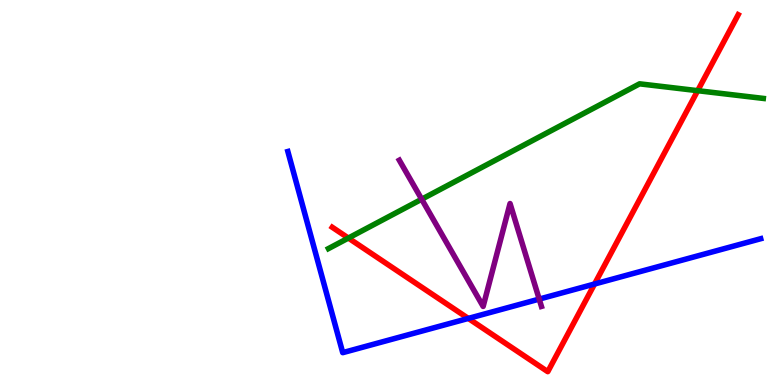[{'lines': ['blue', 'red'], 'intersections': [{'x': 6.04, 'y': 1.73}, {'x': 7.67, 'y': 2.62}]}, {'lines': ['green', 'red'], 'intersections': [{'x': 4.5, 'y': 3.82}, {'x': 9.0, 'y': 7.64}]}, {'lines': ['purple', 'red'], 'intersections': []}, {'lines': ['blue', 'green'], 'intersections': []}, {'lines': ['blue', 'purple'], 'intersections': [{'x': 6.96, 'y': 2.23}]}, {'lines': ['green', 'purple'], 'intersections': [{'x': 5.44, 'y': 4.83}]}]